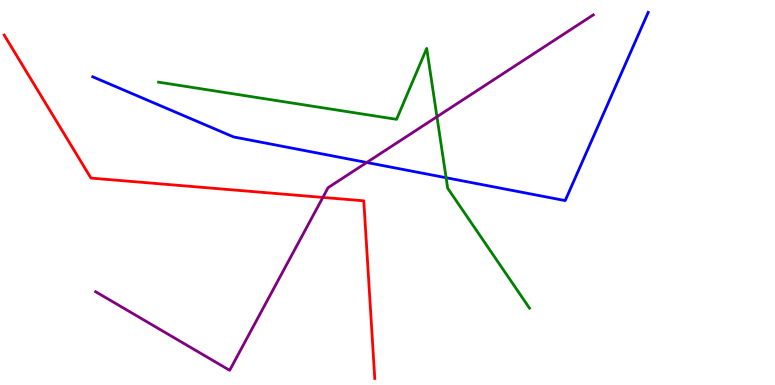[{'lines': ['blue', 'red'], 'intersections': []}, {'lines': ['green', 'red'], 'intersections': []}, {'lines': ['purple', 'red'], 'intersections': [{'x': 4.17, 'y': 4.87}]}, {'lines': ['blue', 'green'], 'intersections': [{'x': 5.76, 'y': 5.38}]}, {'lines': ['blue', 'purple'], 'intersections': [{'x': 4.73, 'y': 5.78}]}, {'lines': ['green', 'purple'], 'intersections': [{'x': 5.64, 'y': 6.97}]}]